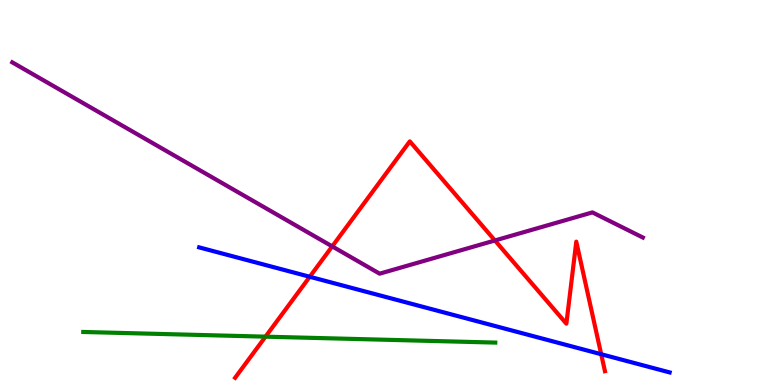[{'lines': ['blue', 'red'], 'intersections': [{'x': 4.0, 'y': 2.81}, {'x': 7.76, 'y': 0.8}]}, {'lines': ['green', 'red'], 'intersections': [{'x': 3.43, 'y': 1.26}]}, {'lines': ['purple', 'red'], 'intersections': [{'x': 4.29, 'y': 3.6}, {'x': 6.39, 'y': 3.75}]}, {'lines': ['blue', 'green'], 'intersections': []}, {'lines': ['blue', 'purple'], 'intersections': []}, {'lines': ['green', 'purple'], 'intersections': []}]